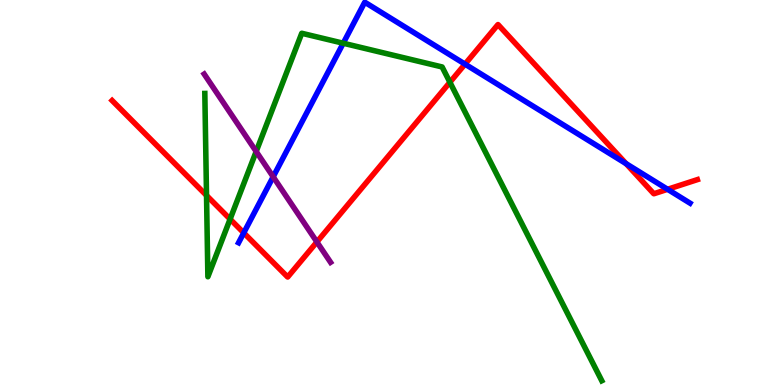[{'lines': ['blue', 'red'], 'intersections': [{'x': 3.15, 'y': 3.95}, {'x': 6.0, 'y': 8.33}, {'x': 8.08, 'y': 5.75}, {'x': 8.61, 'y': 5.08}]}, {'lines': ['green', 'red'], 'intersections': [{'x': 2.66, 'y': 4.92}, {'x': 2.97, 'y': 4.31}, {'x': 5.81, 'y': 7.86}]}, {'lines': ['purple', 'red'], 'intersections': [{'x': 4.09, 'y': 3.72}]}, {'lines': ['blue', 'green'], 'intersections': [{'x': 4.43, 'y': 8.88}]}, {'lines': ['blue', 'purple'], 'intersections': [{'x': 3.52, 'y': 5.41}]}, {'lines': ['green', 'purple'], 'intersections': [{'x': 3.31, 'y': 6.06}]}]